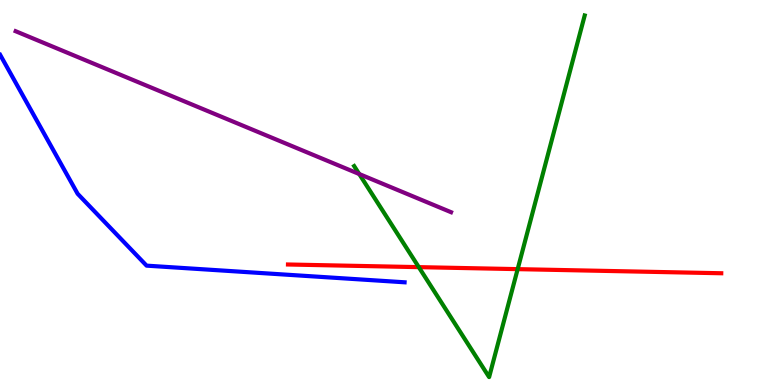[{'lines': ['blue', 'red'], 'intersections': []}, {'lines': ['green', 'red'], 'intersections': [{'x': 5.4, 'y': 3.06}, {'x': 6.68, 'y': 3.01}]}, {'lines': ['purple', 'red'], 'intersections': []}, {'lines': ['blue', 'green'], 'intersections': []}, {'lines': ['blue', 'purple'], 'intersections': []}, {'lines': ['green', 'purple'], 'intersections': [{'x': 4.64, 'y': 5.48}]}]